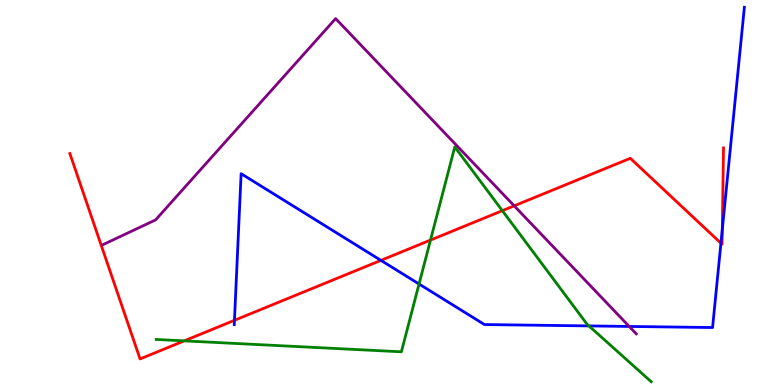[{'lines': ['blue', 'red'], 'intersections': [{'x': 3.03, 'y': 1.68}, {'x': 4.92, 'y': 3.24}, {'x': 9.3, 'y': 3.68}, {'x': 9.32, 'y': 4.03}]}, {'lines': ['green', 'red'], 'intersections': [{'x': 2.38, 'y': 1.15}, {'x': 5.55, 'y': 3.76}, {'x': 6.48, 'y': 4.53}]}, {'lines': ['purple', 'red'], 'intersections': [{'x': 6.63, 'y': 4.65}]}, {'lines': ['blue', 'green'], 'intersections': [{'x': 5.41, 'y': 2.62}, {'x': 7.6, 'y': 1.53}]}, {'lines': ['blue', 'purple'], 'intersections': [{'x': 8.12, 'y': 1.52}]}, {'lines': ['green', 'purple'], 'intersections': []}]